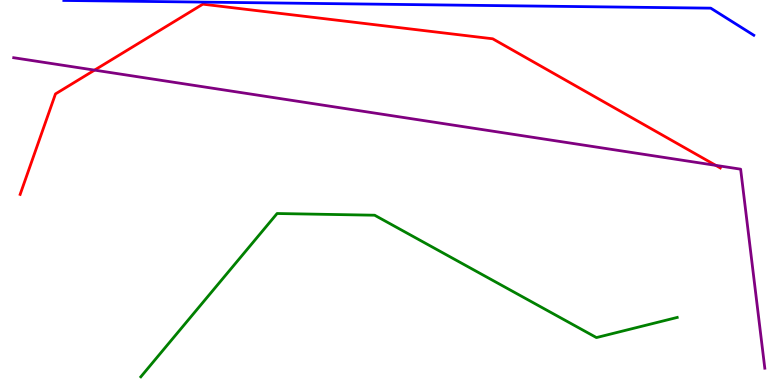[{'lines': ['blue', 'red'], 'intersections': []}, {'lines': ['green', 'red'], 'intersections': []}, {'lines': ['purple', 'red'], 'intersections': [{'x': 1.22, 'y': 8.18}, {'x': 9.24, 'y': 5.7}]}, {'lines': ['blue', 'green'], 'intersections': []}, {'lines': ['blue', 'purple'], 'intersections': []}, {'lines': ['green', 'purple'], 'intersections': []}]